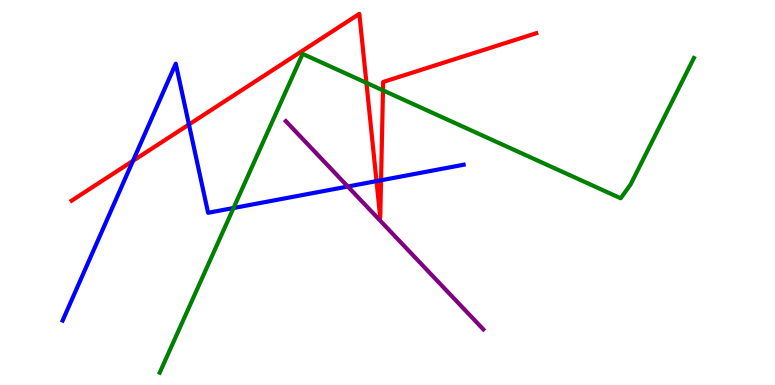[{'lines': ['blue', 'red'], 'intersections': [{'x': 1.72, 'y': 5.82}, {'x': 2.44, 'y': 6.77}, {'x': 4.86, 'y': 5.3}, {'x': 4.92, 'y': 5.32}]}, {'lines': ['green', 'red'], 'intersections': [{'x': 4.73, 'y': 7.85}, {'x': 4.94, 'y': 7.65}]}, {'lines': ['purple', 'red'], 'intersections': []}, {'lines': ['blue', 'green'], 'intersections': [{'x': 3.01, 'y': 4.6}]}, {'lines': ['blue', 'purple'], 'intersections': [{'x': 4.49, 'y': 5.16}]}, {'lines': ['green', 'purple'], 'intersections': []}]